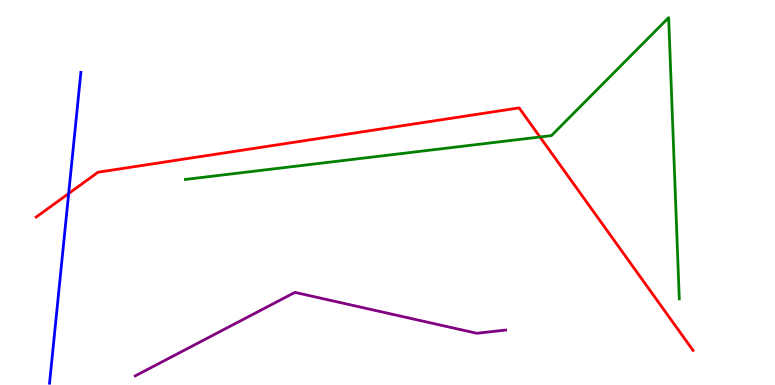[{'lines': ['blue', 'red'], 'intersections': [{'x': 0.886, 'y': 4.97}]}, {'lines': ['green', 'red'], 'intersections': [{'x': 6.97, 'y': 6.44}]}, {'lines': ['purple', 'red'], 'intersections': []}, {'lines': ['blue', 'green'], 'intersections': []}, {'lines': ['blue', 'purple'], 'intersections': []}, {'lines': ['green', 'purple'], 'intersections': []}]